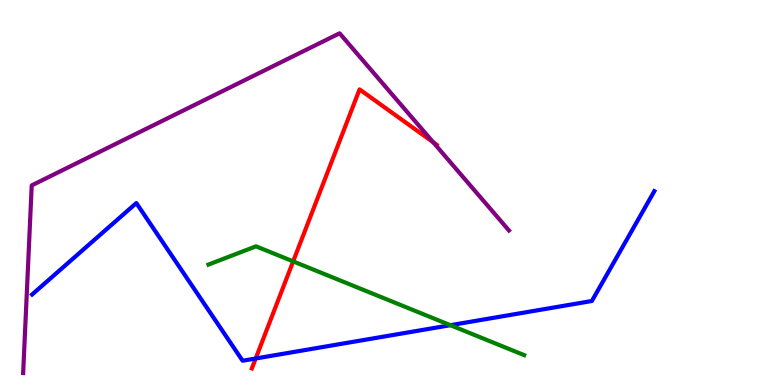[{'lines': ['blue', 'red'], 'intersections': [{'x': 3.3, 'y': 0.689}]}, {'lines': ['green', 'red'], 'intersections': [{'x': 3.78, 'y': 3.21}]}, {'lines': ['purple', 'red'], 'intersections': [{'x': 5.59, 'y': 6.31}]}, {'lines': ['blue', 'green'], 'intersections': [{'x': 5.81, 'y': 1.55}]}, {'lines': ['blue', 'purple'], 'intersections': []}, {'lines': ['green', 'purple'], 'intersections': []}]